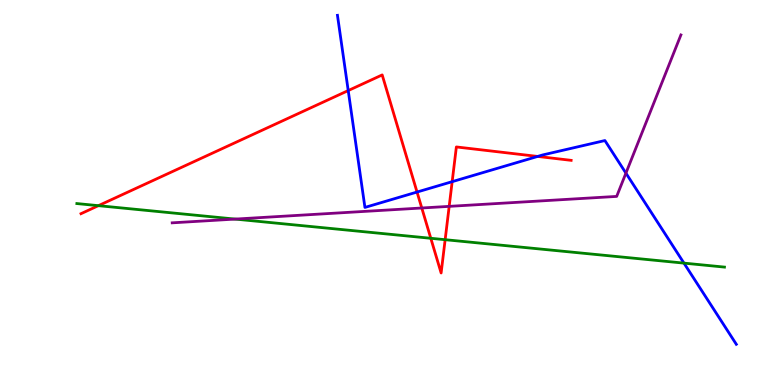[{'lines': ['blue', 'red'], 'intersections': [{'x': 4.49, 'y': 7.65}, {'x': 5.38, 'y': 5.01}, {'x': 5.83, 'y': 5.28}, {'x': 6.94, 'y': 5.94}]}, {'lines': ['green', 'red'], 'intersections': [{'x': 1.27, 'y': 4.66}, {'x': 5.56, 'y': 3.81}, {'x': 5.74, 'y': 3.77}]}, {'lines': ['purple', 'red'], 'intersections': [{'x': 5.44, 'y': 4.6}, {'x': 5.8, 'y': 4.64}]}, {'lines': ['blue', 'green'], 'intersections': [{'x': 8.83, 'y': 3.17}]}, {'lines': ['blue', 'purple'], 'intersections': [{'x': 8.08, 'y': 5.5}]}, {'lines': ['green', 'purple'], 'intersections': [{'x': 3.03, 'y': 4.31}]}]